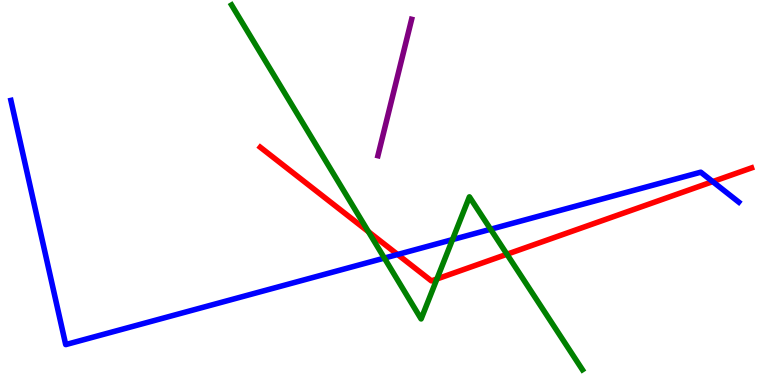[{'lines': ['blue', 'red'], 'intersections': [{'x': 5.13, 'y': 3.39}, {'x': 9.2, 'y': 5.28}]}, {'lines': ['green', 'red'], 'intersections': [{'x': 4.75, 'y': 3.98}, {'x': 5.64, 'y': 2.75}, {'x': 6.54, 'y': 3.4}]}, {'lines': ['purple', 'red'], 'intersections': []}, {'lines': ['blue', 'green'], 'intersections': [{'x': 4.96, 'y': 3.3}, {'x': 5.84, 'y': 3.78}, {'x': 6.33, 'y': 4.05}]}, {'lines': ['blue', 'purple'], 'intersections': []}, {'lines': ['green', 'purple'], 'intersections': []}]